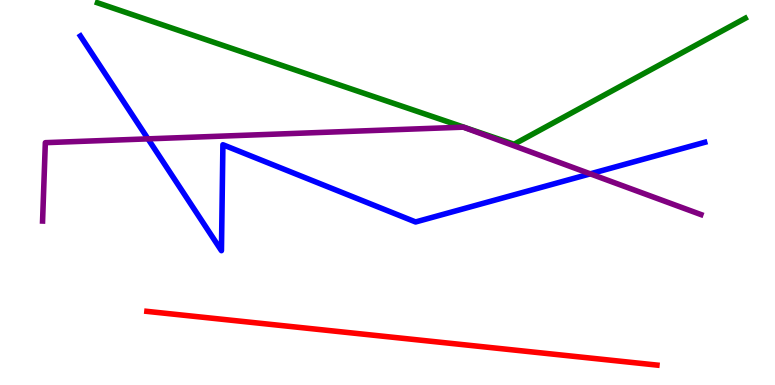[{'lines': ['blue', 'red'], 'intersections': []}, {'lines': ['green', 'red'], 'intersections': []}, {'lines': ['purple', 'red'], 'intersections': []}, {'lines': ['blue', 'green'], 'intersections': []}, {'lines': ['blue', 'purple'], 'intersections': [{'x': 1.91, 'y': 6.39}, {'x': 7.62, 'y': 5.48}]}, {'lines': ['green', 'purple'], 'intersections': []}]